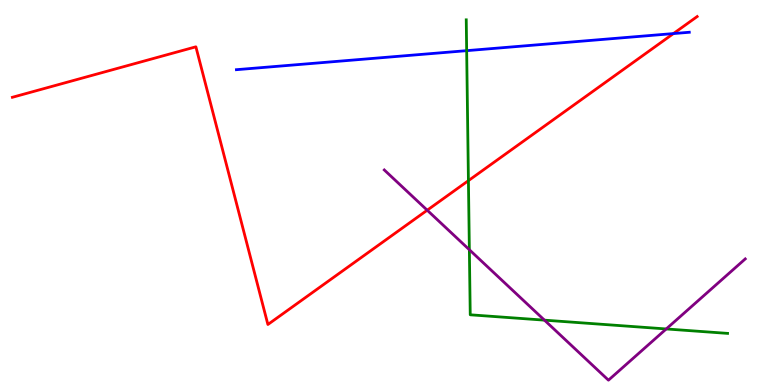[{'lines': ['blue', 'red'], 'intersections': [{'x': 8.69, 'y': 9.13}]}, {'lines': ['green', 'red'], 'intersections': [{'x': 6.04, 'y': 5.31}]}, {'lines': ['purple', 'red'], 'intersections': [{'x': 5.51, 'y': 4.54}]}, {'lines': ['blue', 'green'], 'intersections': [{'x': 6.02, 'y': 8.68}]}, {'lines': ['blue', 'purple'], 'intersections': []}, {'lines': ['green', 'purple'], 'intersections': [{'x': 6.06, 'y': 3.51}, {'x': 7.03, 'y': 1.68}, {'x': 8.6, 'y': 1.46}]}]